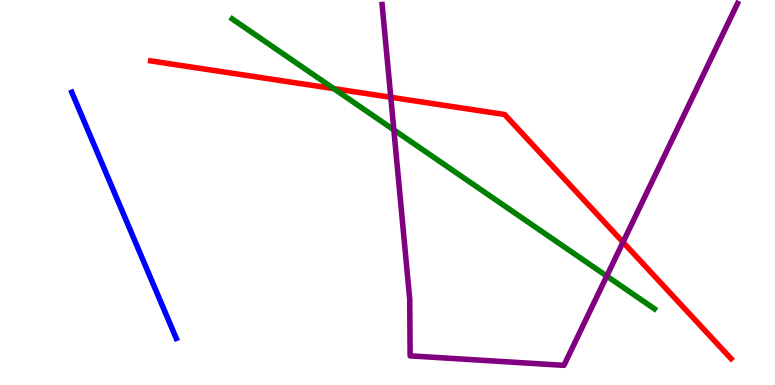[{'lines': ['blue', 'red'], 'intersections': []}, {'lines': ['green', 'red'], 'intersections': [{'x': 4.31, 'y': 7.7}]}, {'lines': ['purple', 'red'], 'intersections': [{'x': 5.04, 'y': 7.47}, {'x': 8.04, 'y': 3.71}]}, {'lines': ['blue', 'green'], 'intersections': []}, {'lines': ['blue', 'purple'], 'intersections': []}, {'lines': ['green', 'purple'], 'intersections': [{'x': 5.08, 'y': 6.63}, {'x': 7.83, 'y': 2.83}]}]